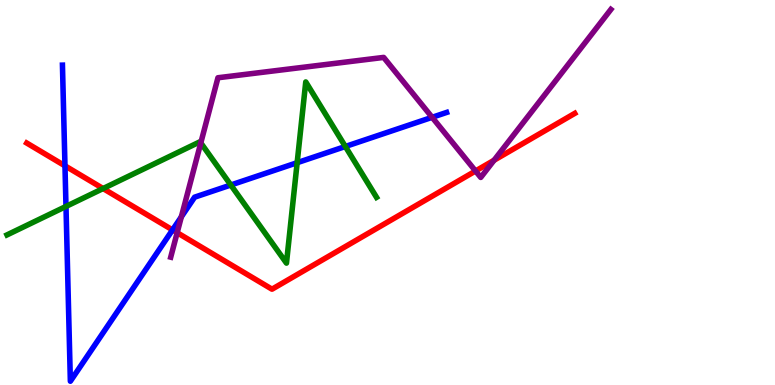[{'lines': ['blue', 'red'], 'intersections': [{'x': 0.838, 'y': 5.69}, {'x': 2.23, 'y': 4.03}]}, {'lines': ['green', 'red'], 'intersections': [{'x': 1.33, 'y': 5.1}]}, {'lines': ['purple', 'red'], 'intersections': [{'x': 2.29, 'y': 3.96}, {'x': 6.14, 'y': 5.56}, {'x': 6.37, 'y': 5.84}]}, {'lines': ['blue', 'green'], 'intersections': [{'x': 0.851, 'y': 4.64}, {'x': 2.98, 'y': 5.19}, {'x': 3.83, 'y': 5.77}, {'x': 4.46, 'y': 6.19}]}, {'lines': ['blue', 'purple'], 'intersections': [{'x': 2.34, 'y': 4.37}, {'x': 5.58, 'y': 6.95}]}, {'lines': ['green', 'purple'], 'intersections': [{'x': 2.59, 'y': 6.29}]}]